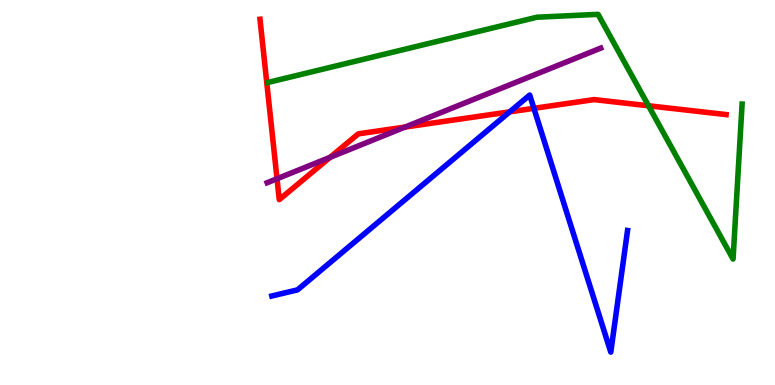[{'lines': ['blue', 'red'], 'intersections': [{'x': 6.58, 'y': 7.09}, {'x': 6.89, 'y': 7.19}]}, {'lines': ['green', 'red'], 'intersections': [{'x': 8.37, 'y': 7.25}]}, {'lines': ['purple', 'red'], 'intersections': [{'x': 3.57, 'y': 5.36}, {'x': 4.26, 'y': 5.91}, {'x': 5.23, 'y': 6.7}]}, {'lines': ['blue', 'green'], 'intersections': []}, {'lines': ['blue', 'purple'], 'intersections': []}, {'lines': ['green', 'purple'], 'intersections': []}]